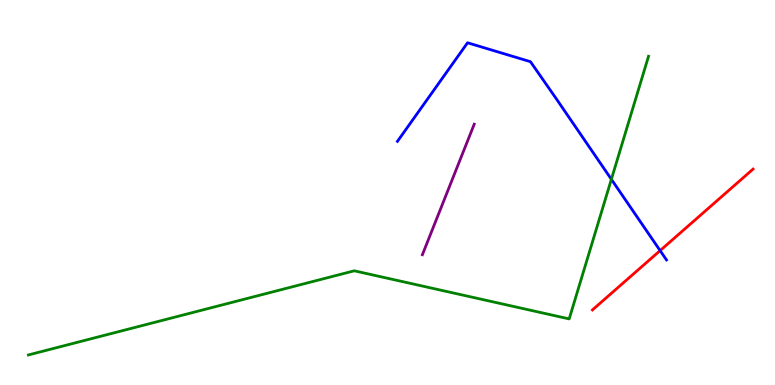[{'lines': ['blue', 'red'], 'intersections': [{'x': 8.52, 'y': 3.49}]}, {'lines': ['green', 'red'], 'intersections': []}, {'lines': ['purple', 'red'], 'intersections': []}, {'lines': ['blue', 'green'], 'intersections': [{'x': 7.89, 'y': 5.34}]}, {'lines': ['blue', 'purple'], 'intersections': []}, {'lines': ['green', 'purple'], 'intersections': []}]